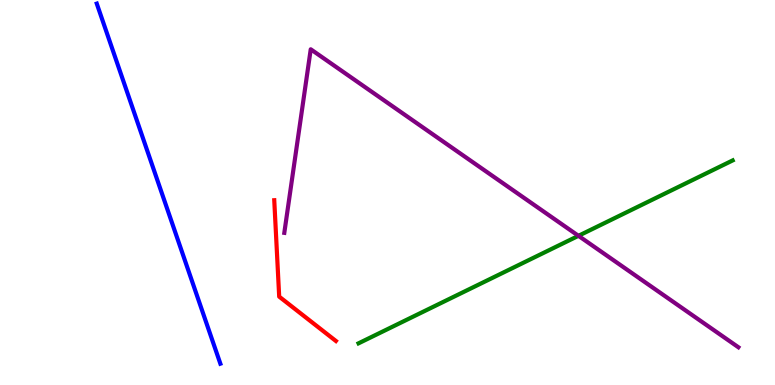[{'lines': ['blue', 'red'], 'intersections': []}, {'lines': ['green', 'red'], 'intersections': []}, {'lines': ['purple', 'red'], 'intersections': []}, {'lines': ['blue', 'green'], 'intersections': []}, {'lines': ['blue', 'purple'], 'intersections': []}, {'lines': ['green', 'purple'], 'intersections': [{'x': 7.46, 'y': 3.87}]}]